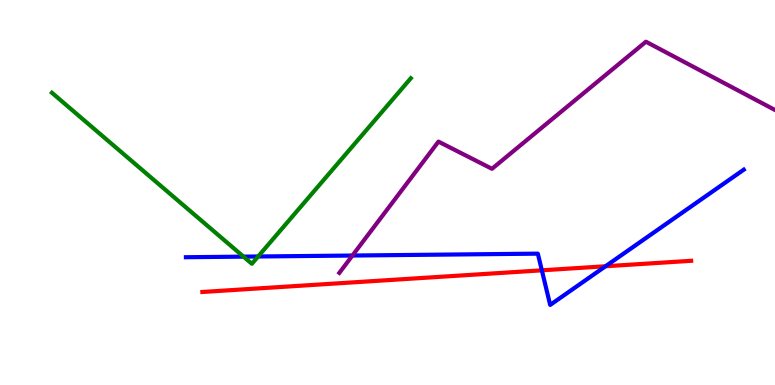[{'lines': ['blue', 'red'], 'intersections': [{'x': 6.99, 'y': 2.98}, {'x': 7.81, 'y': 3.08}]}, {'lines': ['green', 'red'], 'intersections': []}, {'lines': ['purple', 'red'], 'intersections': []}, {'lines': ['blue', 'green'], 'intersections': [{'x': 3.14, 'y': 3.33}, {'x': 3.33, 'y': 3.34}]}, {'lines': ['blue', 'purple'], 'intersections': [{'x': 4.55, 'y': 3.36}]}, {'lines': ['green', 'purple'], 'intersections': []}]